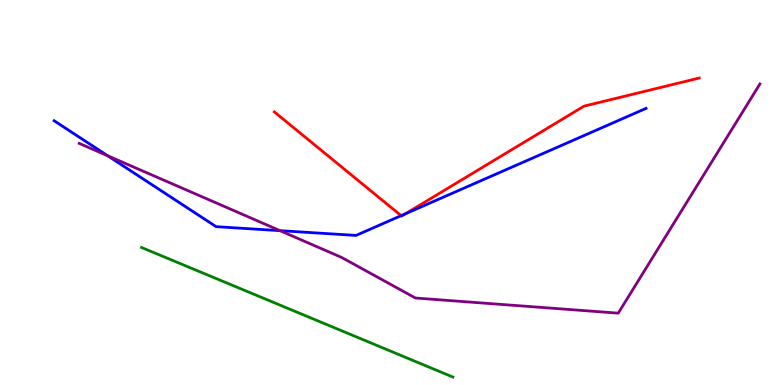[{'lines': ['blue', 'red'], 'intersections': [{'x': 5.18, 'y': 4.4}, {'x': 5.23, 'y': 4.45}]}, {'lines': ['green', 'red'], 'intersections': []}, {'lines': ['purple', 'red'], 'intersections': []}, {'lines': ['blue', 'green'], 'intersections': []}, {'lines': ['blue', 'purple'], 'intersections': [{'x': 1.39, 'y': 5.95}, {'x': 3.61, 'y': 4.01}]}, {'lines': ['green', 'purple'], 'intersections': []}]